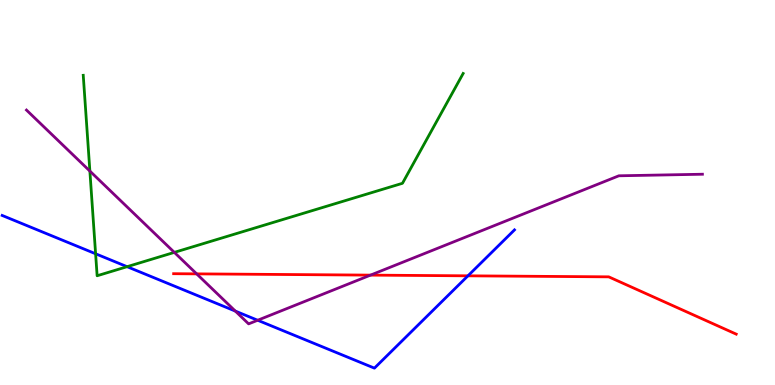[{'lines': ['blue', 'red'], 'intersections': [{'x': 6.04, 'y': 2.84}]}, {'lines': ['green', 'red'], 'intersections': []}, {'lines': ['purple', 'red'], 'intersections': [{'x': 2.54, 'y': 2.89}, {'x': 4.78, 'y': 2.85}]}, {'lines': ['blue', 'green'], 'intersections': [{'x': 1.23, 'y': 3.41}, {'x': 1.64, 'y': 3.07}]}, {'lines': ['blue', 'purple'], 'intersections': [{'x': 3.04, 'y': 1.92}, {'x': 3.32, 'y': 1.68}]}, {'lines': ['green', 'purple'], 'intersections': [{'x': 1.16, 'y': 5.56}, {'x': 2.25, 'y': 3.44}]}]